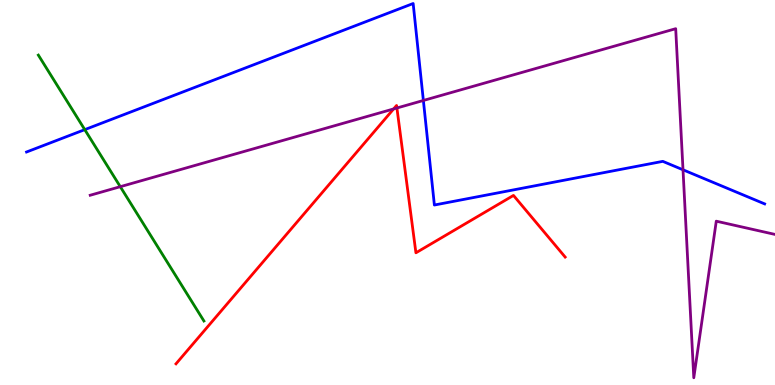[{'lines': ['blue', 'red'], 'intersections': []}, {'lines': ['green', 'red'], 'intersections': []}, {'lines': ['purple', 'red'], 'intersections': [{'x': 5.08, 'y': 7.17}, {'x': 5.12, 'y': 7.19}]}, {'lines': ['blue', 'green'], 'intersections': [{'x': 1.09, 'y': 6.63}]}, {'lines': ['blue', 'purple'], 'intersections': [{'x': 5.46, 'y': 7.39}, {'x': 8.81, 'y': 5.59}]}, {'lines': ['green', 'purple'], 'intersections': [{'x': 1.55, 'y': 5.15}]}]